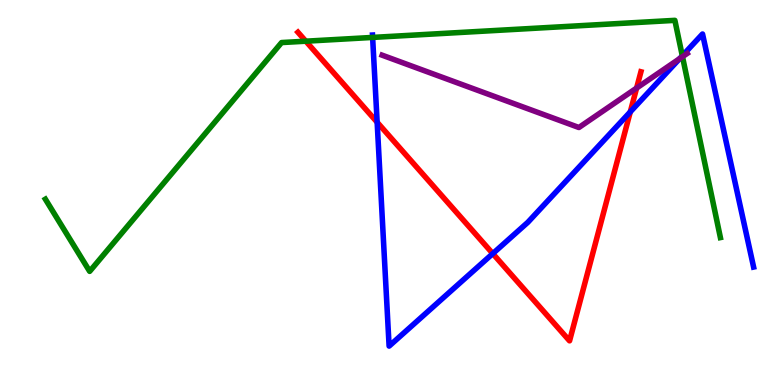[{'lines': ['blue', 'red'], 'intersections': [{'x': 4.87, 'y': 6.82}, {'x': 6.36, 'y': 3.41}, {'x': 8.13, 'y': 7.09}]}, {'lines': ['green', 'red'], 'intersections': [{'x': 3.95, 'y': 8.93}]}, {'lines': ['purple', 'red'], 'intersections': [{'x': 8.21, 'y': 7.71}]}, {'lines': ['blue', 'green'], 'intersections': [{'x': 4.81, 'y': 9.03}, {'x': 8.8, 'y': 8.55}]}, {'lines': ['blue', 'purple'], 'intersections': [{'x': 8.77, 'y': 8.48}]}, {'lines': ['green', 'purple'], 'intersections': [{'x': 8.81, 'y': 8.53}]}]